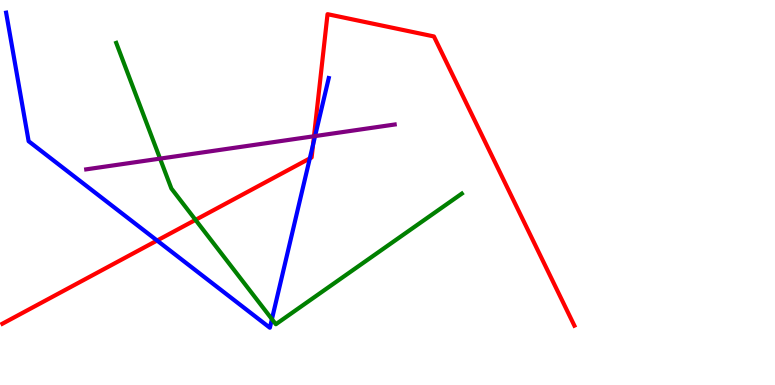[{'lines': ['blue', 'red'], 'intersections': [{'x': 2.03, 'y': 3.75}, {'x': 4.0, 'y': 5.89}, {'x': 4.04, 'y': 6.24}]}, {'lines': ['green', 'red'], 'intersections': [{'x': 2.52, 'y': 4.29}]}, {'lines': ['purple', 'red'], 'intersections': [{'x': 4.05, 'y': 6.46}]}, {'lines': ['blue', 'green'], 'intersections': [{'x': 3.51, 'y': 1.71}]}, {'lines': ['blue', 'purple'], 'intersections': [{'x': 4.07, 'y': 6.47}]}, {'lines': ['green', 'purple'], 'intersections': [{'x': 2.07, 'y': 5.88}]}]